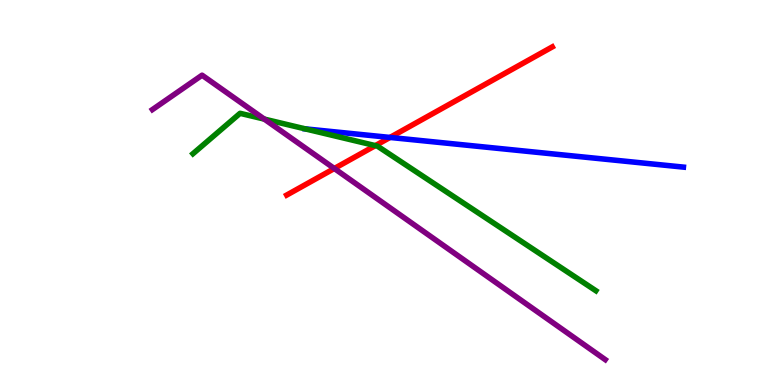[{'lines': ['blue', 'red'], 'intersections': [{'x': 5.03, 'y': 6.43}]}, {'lines': ['green', 'red'], 'intersections': [{'x': 4.84, 'y': 6.22}]}, {'lines': ['purple', 'red'], 'intersections': [{'x': 4.31, 'y': 5.62}]}, {'lines': ['blue', 'green'], 'intersections': [{'x': 3.94, 'y': 6.65}]}, {'lines': ['blue', 'purple'], 'intersections': []}, {'lines': ['green', 'purple'], 'intersections': [{'x': 3.41, 'y': 6.91}]}]